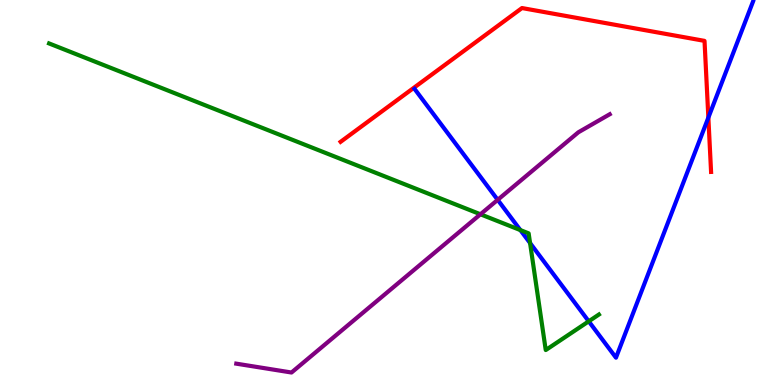[{'lines': ['blue', 'red'], 'intersections': [{'x': 9.14, 'y': 6.95}]}, {'lines': ['green', 'red'], 'intersections': []}, {'lines': ['purple', 'red'], 'intersections': []}, {'lines': ['blue', 'green'], 'intersections': [{'x': 6.71, 'y': 4.02}, {'x': 6.84, 'y': 3.69}, {'x': 7.6, 'y': 1.65}]}, {'lines': ['blue', 'purple'], 'intersections': [{'x': 6.42, 'y': 4.81}]}, {'lines': ['green', 'purple'], 'intersections': [{'x': 6.2, 'y': 4.43}]}]